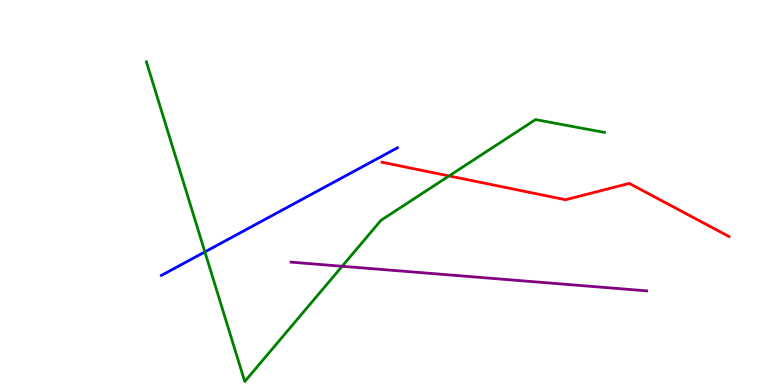[{'lines': ['blue', 'red'], 'intersections': []}, {'lines': ['green', 'red'], 'intersections': [{'x': 5.79, 'y': 5.43}]}, {'lines': ['purple', 'red'], 'intersections': []}, {'lines': ['blue', 'green'], 'intersections': [{'x': 2.64, 'y': 3.46}]}, {'lines': ['blue', 'purple'], 'intersections': []}, {'lines': ['green', 'purple'], 'intersections': [{'x': 4.41, 'y': 3.08}]}]